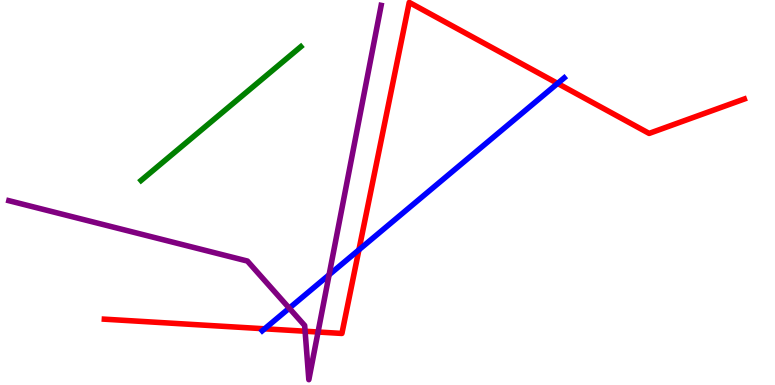[{'lines': ['blue', 'red'], 'intersections': [{'x': 3.41, 'y': 1.46}, {'x': 4.63, 'y': 3.51}, {'x': 7.19, 'y': 7.83}]}, {'lines': ['green', 'red'], 'intersections': []}, {'lines': ['purple', 'red'], 'intersections': [{'x': 3.94, 'y': 1.4}, {'x': 4.1, 'y': 1.38}]}, {'lines': ['blue', 'green'], 'intersections': []}, {'lines': ['blue', 'purple'], 'intersections': [{'x': 3.73, 'y': 2.0}, {'x': 4.25, 'y': 2.86}]}, {'lines': ['green', 'purple'], 'intersections': []}]